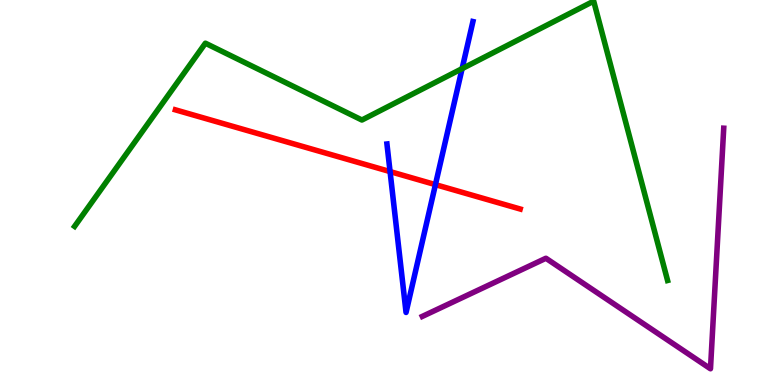[{'lines': ['blue', 'red'], 'intersections': [{'x': 5.03, 'y': 5.54}, {'x': 5.62, 'y': 5.2}]}, {'lines': ['green', 'red'], 'intersections': []}, {'lines': ['purple', 'red'], 'intersections': []}, {'lines': ['blue', 'green'], 'intersections': [{'x': 5.96, 'y': 8.22}]}, {'lines': ['blue', 'purple'], 'intersections': []}, {'lines': ['green', 'purple'], 'intersections': []}]